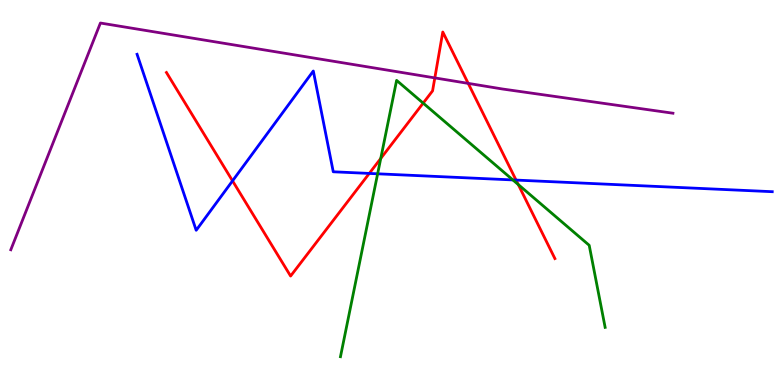[{'lines': ['blue', 'red'], 'intersections': [{'x': 3.0, 'y': 5.3}, {'x': 4.76, 'y': 5.5}, {'x': 6.66, 'y': 5.32}]}, {'lines': ['green', 'red'], 'intersections': [{'x': 4.91, 'y': 5.88}, {'x': 5.46, 'y': 7.32}, {'x': 6.69, 'y': 5.21}]}, {'lines': ['purple', 'red'], 'intersections': [{'x': 5.61, 'y': 7.98}, {'x': 6.04, 'y': 7.83}]}, {'lines': ['blue', 'green'], 'intersections': [{'x': 4.87, 'y': 5.49}, {'x': 6.62, 'y': 5.33}]}, {'lines': ['blue', 'purple'], 'intersections': []}, {'lines': ['green', 'purple'], 'intersections': []}]